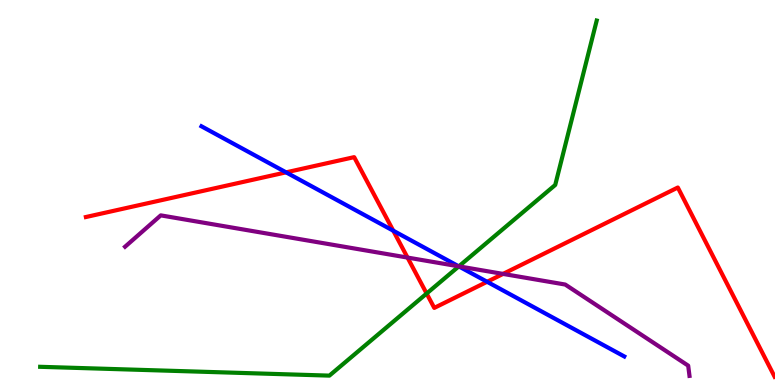[{'lines': ['blue', 'red'], 'intersections': [{'x': 3.69, 'y': 5.52}, {'x': 5.07, 'y': 4.01}, {'x': 6.29, 'y': 2.68}]}, {'lines': ['green', 'red'], 'intersections': [{'x': 5.5, 'y': 2.38}]}, {'lines': ['purple', 'red'], 'intersections': [{'x': 5.26, 'y': 3.31}, {'x': 6.49, 'y': 2.89}]}, {'lines': ['blue', 'green'], 'intersections': [{'x': 5.92, 'y': 3.08}]}, {'lines': ['blue', 'purple'], 'intersections': [{'x': 5.92, 'y': 3.08}]}, {'lines': ['green', 'purple'], 'intersections': [{'x': 5.92, 'y': 3.08}]}]